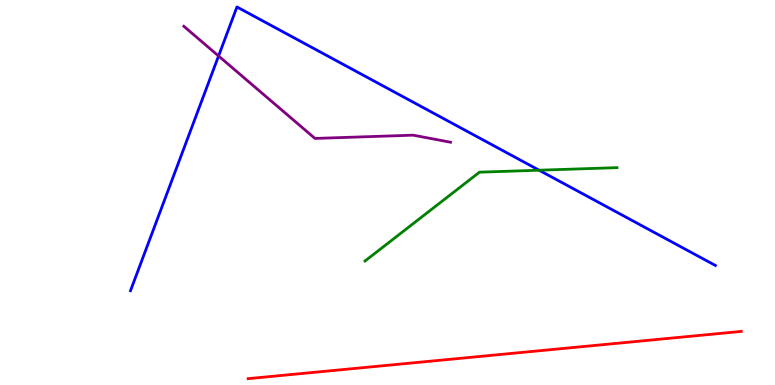[{'lines': ['blue', 'red'], 'intersections': []}, {'lines': ['green', 'red'], 'intersections': []}, {'lines': ['purple', 'red'], 'intersections': []}, {'lines': ['blue', 'green'], 'intersections': [{'x': 6.96, 'y': 5.58}]}, {'lines': ['blue', 'purple'], 'intersections': [{'x': 2.82, 'y': 8.55}]}, {'lines': ['green', 'purple'], 'intersections': []}]